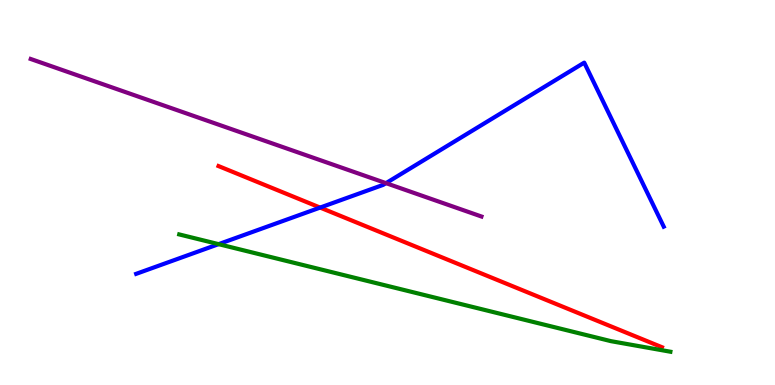[{'lines': ['blue', 'red'], 'intersections': [{'x': 4.13, 'y': 4.61}]}, {'lines': ['green', 'red'], 'intersections': []}, {'lines': ['purple', 'red'], 'intersections': []}, {'lines': ['blue', 'green'], 'intersections': [{'x': 2.82, 'y': 3.66}]}, {'lines': ['blue', 'purple'], 'intersections': [{'x': 4.98, 'y': 5.24}]}, {'lines': ['green', 'purple'], 'intersections': []}]